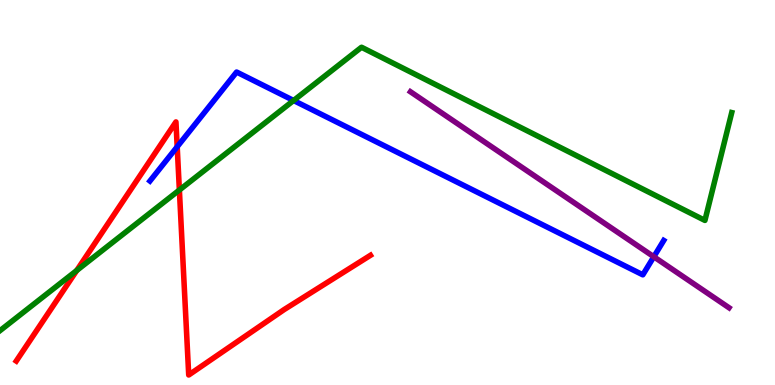[{'lines': ['blue', 'red'], 'intersections': [{'x': 2.29, 'y': 6.19}]}, {'lines': ['green', 'red'], 'intersections': [{'x': 0.99, 'y': 2.97}, {'x': 2.31, 'y': 5.06}]}, {'lines': ['purple', 'red'], 'intersections': []}, {'lines': ['blue', 'green'], 'intersections': [{'x': 3.79, 'y': 7.39}]}, {'lines': ['blue', 'purple'], 'intersections': [{'x': 8.44, 'y': 3.33}]}, {'lines': ['green', 'purple'], 'intersections': []}]